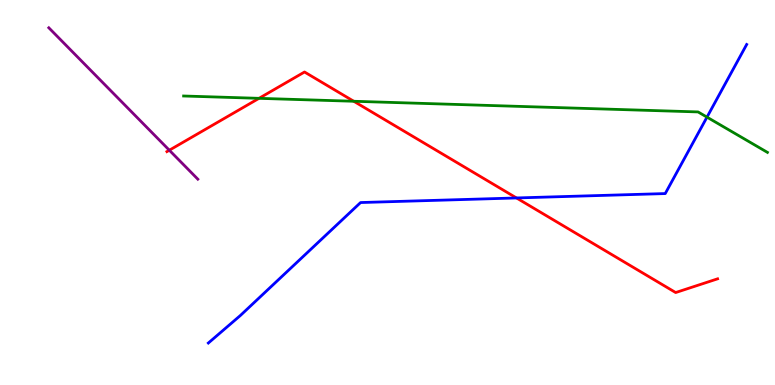[{'lines': ['blue', 'red'], 'intersections': [{'x': 6.66, 'y': 4.86}]}, {'lines': ['green', 'red'], 'intersections': [{'x': 3.34, 'y': 7.45}, {'x': 4.56, 'y': 7.37}]}, {'lines': ['purple', 'red'], 'intersections': [{'x': 2.18, 'y': 6.1}]}, {'lines': ['blue', 'green'], 'intersections': [{'x': 9.12, 'y': 6.96}]}, {'lines': ['blue', 'purple'], 'intersections': []}, {'lines': ['green', 'purple'], 'intersections': []}]